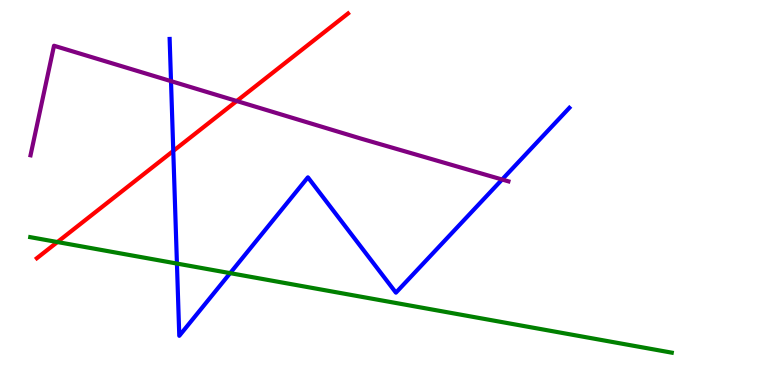[{'lines': ['blue', 'red'], 'intersections': [{'x': 2.24, 'y': 6.08}]}, {'lines': ['green', 'red'], 'intersections': [{'x': 0.741, 'y': 3.71}]}, {'lines': ['purple', 'red'], 'intersections': [{'x': 3.05, 'y': 7.38}]}, {'lines': ['blue', 'green'], 'intersections': [{'x': 2.28, 'y': 3.15}, {'x': 2.97, 'y': 2.91}]}, {'lines': ['blue', 'purple'], 'intersections': [{'x': 2.21, 'y': 7.89}, {'x': 6.48, 'y': 5.34}]}, {'lines': ['green', 'purple'], 'intersections': []}]